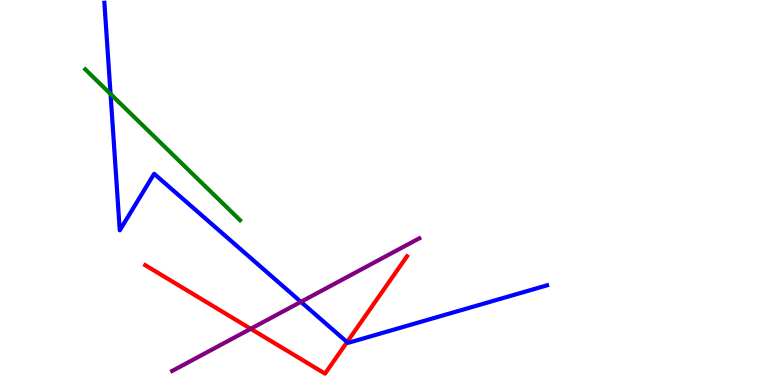[{'lines': ['blue', 'red'], 'intersections': [{'x': 4.48, 'y': 1.11}]}, {'lines': ['green', 'red'], 'intersections': []}, {'lines': ['purple', 'red'], 'intersections': [{'x': 3.24, 'y': 1.46}]}, {'lines': ['blue', 'green'], 'intersections': [{'x': 1.43, 'y': 7.56}]}, {'lines': ['blue', 'purple'], 'intersections': [{'x': 3.88, 'y': 2.16}]}, {'lines': ['green', 'purple'], 'intersections': []}]